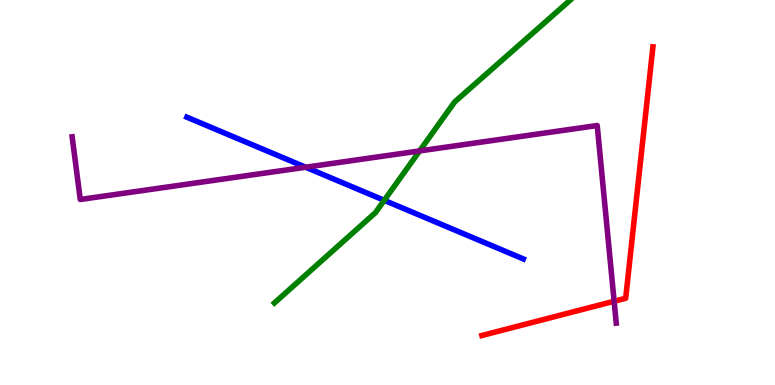[{'lines': ['blue', 'red'], 'intersections': []}, {'lines': ['green', 'red'], 'intersections': []}, {'lines': ['purple', 'red'], 'intersections': [{'x': 7.92, 'y': 2.18}]}, {'lines': ['blue', 'green'], 'intersections': [{'x': 4.96, 'y': 4.8}]}, {'lines': ['blue', 'purple'], 'intersections': [{'x': 3.94, 'y': 5.66}]}, {'lines': ['green', 'purple'], 'intersections': [{'x': 5.41, 'y': 6.08}]}]